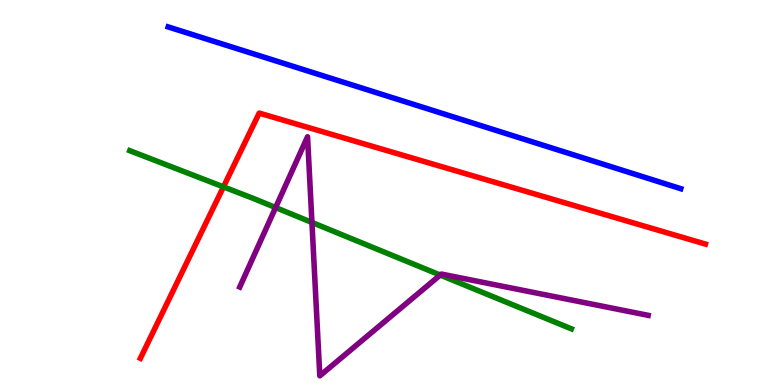[{'lines': ['blue', 'red'], 'intersections': []}, {'lines': ['green', 'red'], 'intersections': [{'x': 2.88, 'y': 5.15}]}, {'lines': ['purple', 'red'], 'intersections': []}, {'lines': ['blue', 'green'], 'intersections': []}, {'lines': ['blue', 'purple'], 'intersections': []}, {'lines': ['green', 'purple'], 'intersections': [{'x': 3.56, 'y': 4.61}, {'x': 4.02, 'y': 4.22}, {'x': 5.68, 'y': 2.86}]}]